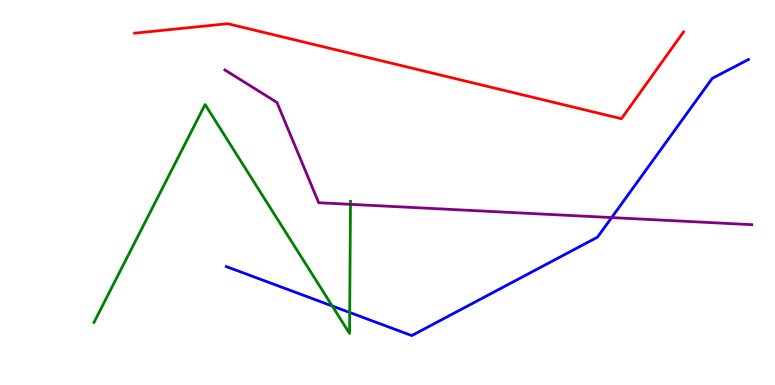[{'lines': ['blue', 'red'], 'intersections': []}, {'lines': ['green', 'red'], 'intersections': []}, {'lines': ['purple', 'red'], 'intersections': []}, {'lines': ['blue', 'green'], 'intersections': [{'x': 4.29, 'y': 2.05}, {'x': 4.51, 'y': 1.88}]}, {'lines': ['blue', 'purple'], 'intersections': [{'x': 7.89, 'y': 4.35}]}, {'lines': ['green', 'purple'], 'intersections': [{'x': 4.52, 'y': 4.69}]}]